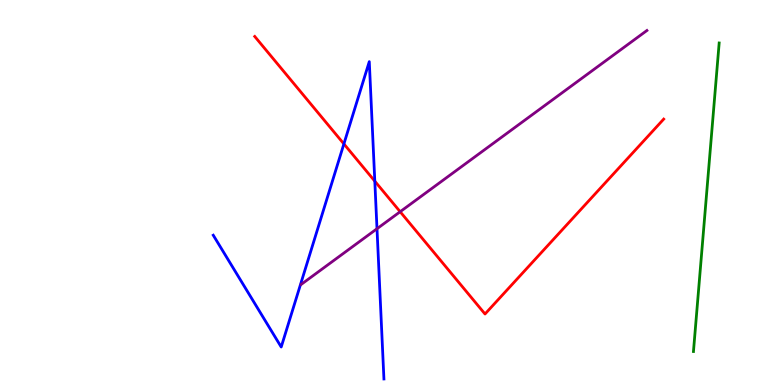[{'lines': ['blue', 'red'], 'intersections': [{'x': 4.44, 'y': 6.26}, {'x': 4.84, 'y': 5.29}]}, {'lines': ['green', 'red'], 'intersections': []}, {'lines': ['purple', 'red'], 'intersections': [{'x': 5.16, 'y': 4.5}]}, {'lines': ['blue', 'green'], 'intersections': []}, {'lines': ['blue', 'purple'], 'intersections': [{'x': 4.86, 'y': 4.06}]}, {'lines': ['green', 'purple'], 'intersections': []}]